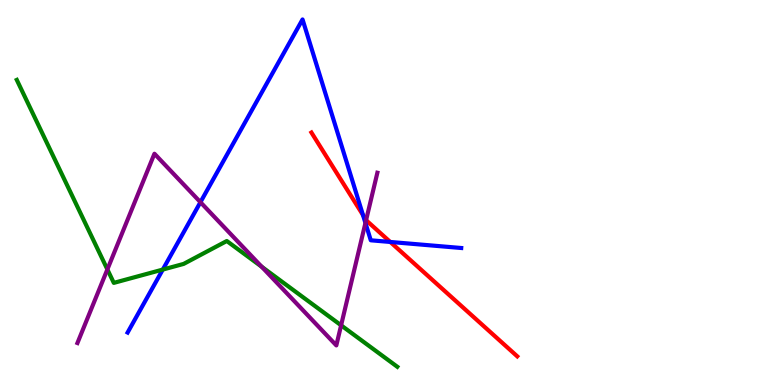[{'lines': ['blue', 'red'], 'intersections': [{'x': 4.68, 'y': 4.41}, {'x': 5.04, 'y': 3.72}]}, {'lines': ['green', 'red'], 'intersections': []}, {'lines': ['purple', 'red'], 'intersections': [{'x': 4.72, 'y': 4.28}]}, {'lines': ['blue', 'green'], 'intersections': [{'x': 2.1, 'y': 3.0}]}, {'lines': ['blue', 'purple'], 'intersections': [{'x': 2.59, 'y': 4.75}, {'x': 4.72, 'y': 4.21}]}, {'lines': ['green', 'purple'], 'intersections': [{'x': 1.39, 'y': 3.0}, {'x': 3.38, 'y': 3.07}, {'x': 4.4, 'y': 1.55}]}]